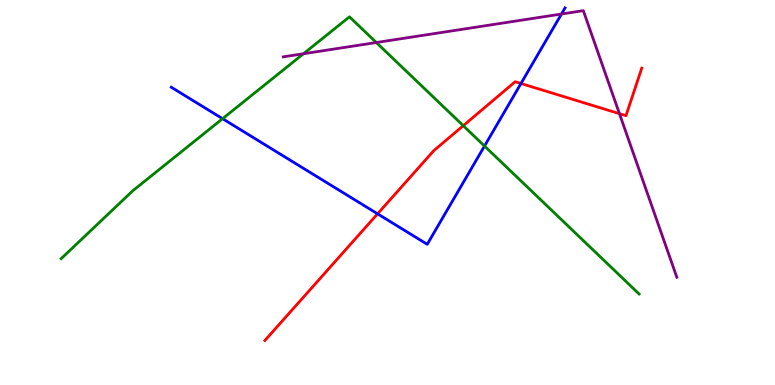[{'lines': ['blue', 'red'], 'intersections': [{'x': 4.87, 'y': 4.45}, {'x': 6.72, 'y': 7.83}]}, {'lines': ['green', 'red'], 'intersections': [{'x': 5.98, 'y': 6.74}]}, {'lines': ['purple', 'red'], 'intersections': [{'x': 7.99, 'y': 7.05}]}, {'lines': ['blue', 'green'], 'intersections': [{'x': 2.87, 'y': 6.92}, {'x': 6.25, 'y': 6.21}]}, {'lines': ['blue', 'purple'], 'intersections': [{'x': 7.24, 'y': 9.64}]}, {'lines': ['green', 'purple'], 'intersections': [{'x': 3.92, 'y': 8.6}, {'x': 4.86, 'y': 8.9}]}]